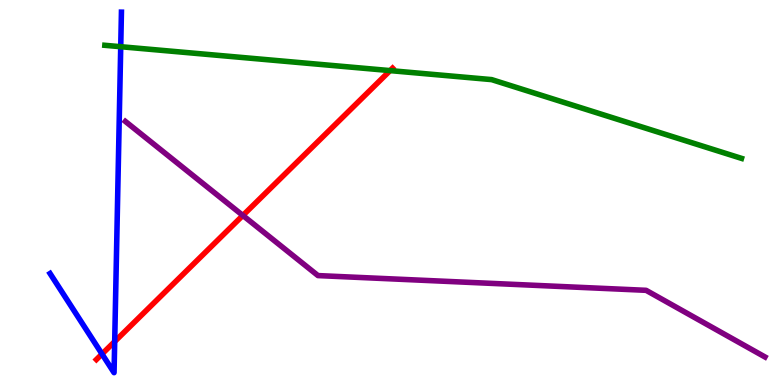[{'lines': ['blue', 'red'], 'intersections': [{'x': 1.32, 'y': 0.805}, {'x': 1.48, 'y': 1.13}]}, {'lines': ['green', 'red'], 'intersections': [{'x': 5.03, 'y': 8.17}]}, {'lines': ['purple', 'red'], 'intersections': [{'x': 3.13, 'y': 4.4}]}, {'lines': ['blue', 'green'], 'intersections': [{'x': 1.56, 'y': 8.79}]}, {'lines': ['blue', 'purple'], 'intersections': []}, {'lines': ['green', 'purple'], 'intersections': []}]